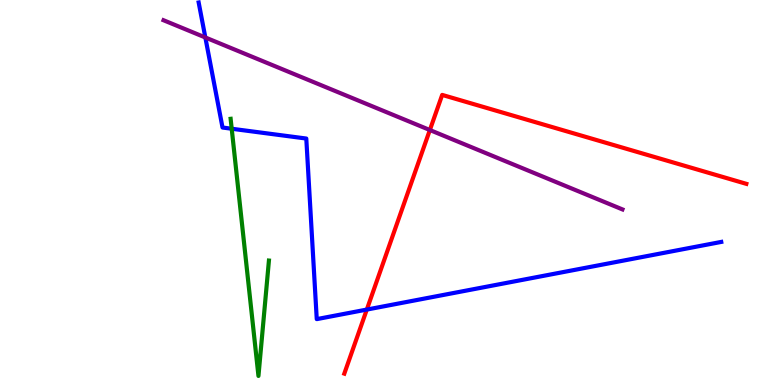[{'lines': ['blue', 'red'], 'intersections': [{'x': 4.73, 'y': 1.96}]}, {'lines': ['green', 'red'], 'intersections': []}, {'lines': ['purple', 'red'], 'intersections': [{'x': 5.55, 'y': 6.62}]}, {'lines': ['blue', 'green'], 'intersections': [{'x': 2.99, 'y': 6.66}]}, {'lines': ['blue', 'purple'], 'intersections': [{'x': 2.65, 'y': 9.03}]}, {'lines': ['green', 'purple'], 'intersections': []}]